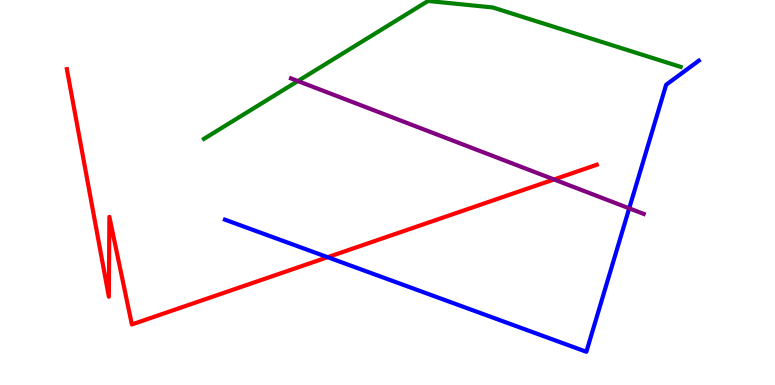[{'lines': ['blue', 'red'], 'intersections': [{'x': 4.23, 'y': 3.32}]}, {'lines': ['green', 'red'], 'intersections': []}, {'lines': ['purple', 'red'], 'intersections': [{'x': 7.15, 'y': 5.34}]}, {'lines': ['blue', 'green'], 'intersections': []}, {'lines': ['blue', 'purple'], 'intersections': [{'x': 8.12, 'y': 4.59}]}, {'lines': ['green', 'purple'], 'intersections': [{'x': 3.84, 'y': 7.89}]}]